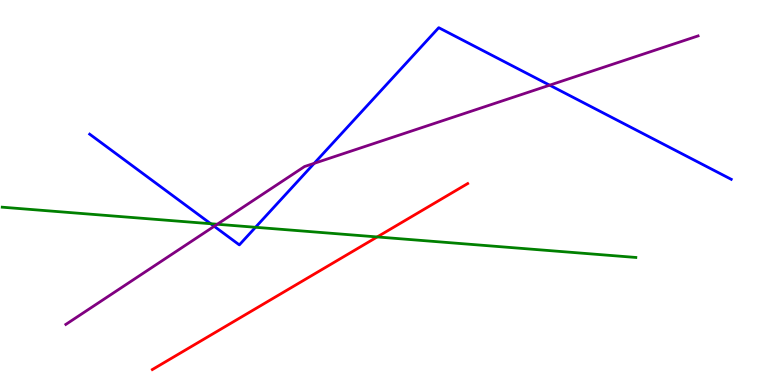[{'lines': ['blue', 'red'], 'intersections': []}, {'lines': ['green', 'red'], 'intersections': [{'x': 4.87, 'y': 3.85}]}, {'lines': ['purple', 'red'], 'intersections': []}, {'lines': ['blue', 'green'], 'intersections': [{'x': 2.72, 'y': 4.19}, {'x': 3.3, 'y': 4.1}]}, {'lines': ['blue', 'purple'], 'intersections': [{'x': 2.76, 'y': 4.12}, {'x': 4.05, 'y': 5.76}, {'x': 7.09, 'y': 7.79}]}, {'lines': ['green', 'purple'], 'intersections': [{'x': 2.8, 'y': 4.18}]}]